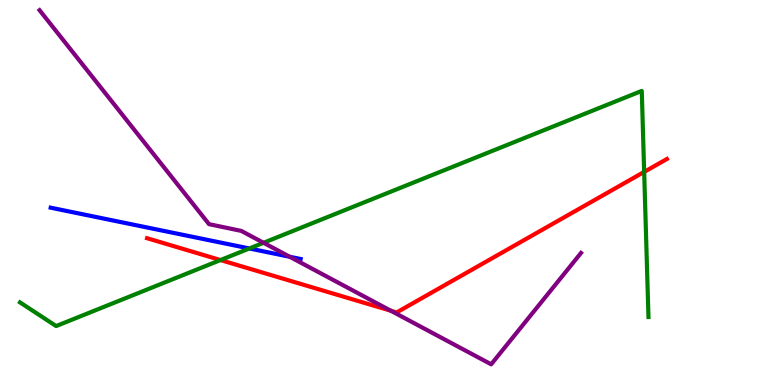[{'lines': ['blue', 'red'], 'intersections': []}, {'lines': ['green', 'red'], 'intersections': [{'x': 2.85, 'y': 3.25}, {'x': 8.31, 'y': 5.53}]}, {'lines': ['purple', 'red'], 'intersections': [{'x': 5.04, 'y': 1.93}]}, {'lines': ['blue', 'green'], 'intersections': [{'x': 3.22, 'y': 3.55}]}, {'lines': ['blue', 'purple'], 'intersections': [{'x': 3.74, 'y': 3.33}]}, {'lines': ['green', 'purple'], 'intersections': [{'x': 3.4, 'y': 3.69}]}]